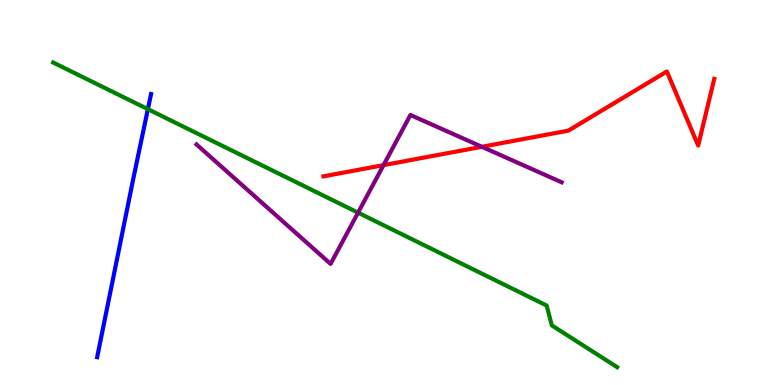[{'lines': ['blue', 'red'], 'intersections': []}, {'lines': ['green', 'red'], 'intersections': []}, {'lines': ['purple', 'red'], 'intersections': [{'x': 4.95, 'y': 5.71}, {'x': 6.22, 'y': 6.19}]}, {'lines': ['blue', 'green'], 'intersections': [{'x': 1.91, 'y': 7.16}]}, {'lines': ['blue', 'purple'], 'intersections': []}, {'lines': ['green', 'purple'], 'intersections': [{'x': 4.62, 'y': 4.48}]}]